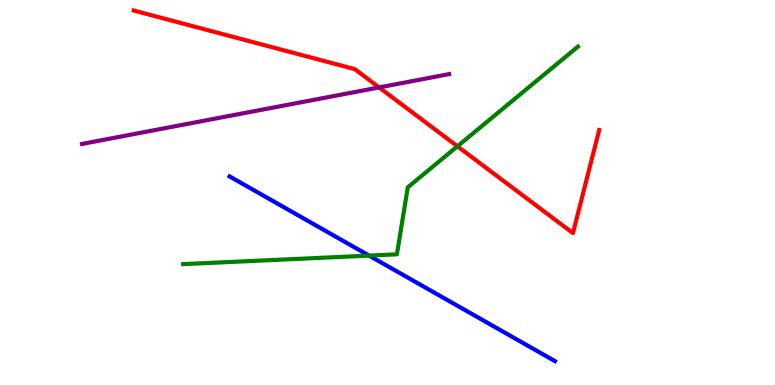[{'lines': ['blue', 'red'], 'intersections': []}, {'lines': ['green', 'red'], 'intersections': [{'x': 5.9, 'y': 6.2}]}, {'lines': ['purple', 'red'], 'intersections': [{'x': 4.89, 'y': 7.73}]}, {'lines': ['blue', 'green'], 'intersections': [{'x': 4.76, 'y': 3.36}]}, {'lines': ['blue', 'purple'], 'intersections': []}, {'lines': ['green', 'purple'], 'intersections': []}]